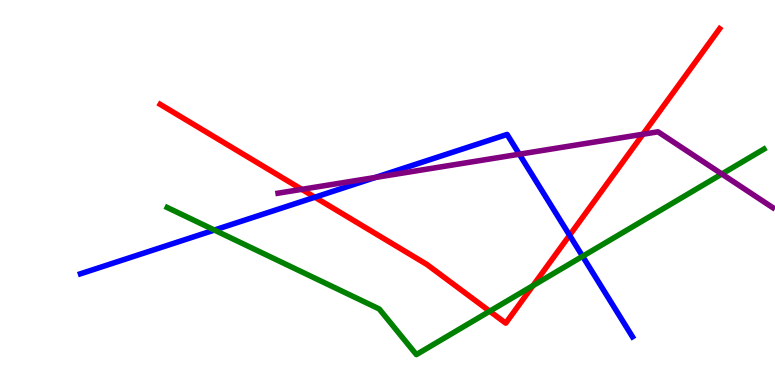[{'lines': ['blue', 'red'], 'intersections': [{'x': 4.06, 'y': 4.88}, {'x': 7.35, 'y': 3.89}]}, {'lines': ['green', 'red'], 'intersections': [{'x': 6.32, 'y': 1.92}, {'x': 6.88, 'y': 2.58}]}, {'lines': ['purple', 'red'], 'intersections': [{'x': 3.89, 'y': 5.08}, {'x': 8.3, 'y': 6.51}]}, {'lines': ['blue', 'green'], 'intersections': [{'x': 2.77, 'y': 4.02}, {'x': 7.52, 'y': 3.34}]}, {'lines': ['blue', 'purple'], 'intersections': [{'x': 4.84, 'y': 5.39}, {'x': 6.7, 'y': 5.99}]}, {'lines': ['green', 'purple'], 'intersections': [{'x': 9.31, 'y': 5.48}]}]